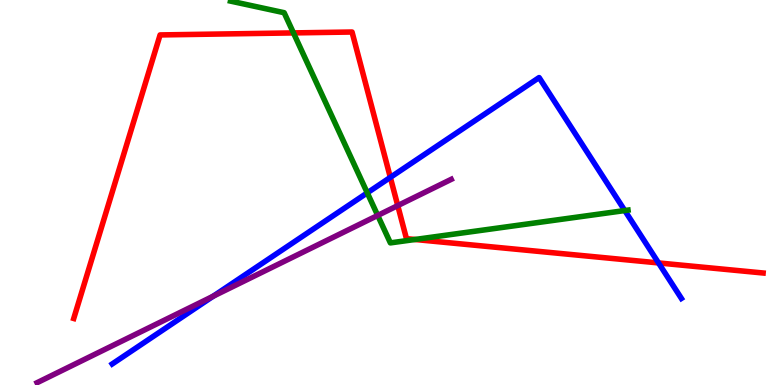[{'lines': ['blue', 'red'], 'intersections': [{'x': 5.04, 'y': 5.39}, {'x': 8.5, 'y': 3.17}]}, {'lines': ['green', 'red'], 'intersections': [{'x': 3.79, 'y': 9.15}, {'x': 5.36, 'y': 3.78}]}, {'lines': ['purple', 'red'], 'intersections': [{'x': 5.13, 'y': 4.66}]}, {'lines': ['blue', 'green'], 'intersections': [{'x': 4.74, 'y': 4.99}, {'x': 8.06, 'y': 4.53}]}, {'lines': ['blue', 'purple'], 'intersections': [{'x': 2.75, 'y': 2.31}]}, {'lines': ['green', 'purple'], 'intersections': [{'x': 4.87, 'y': 4.4}]}]